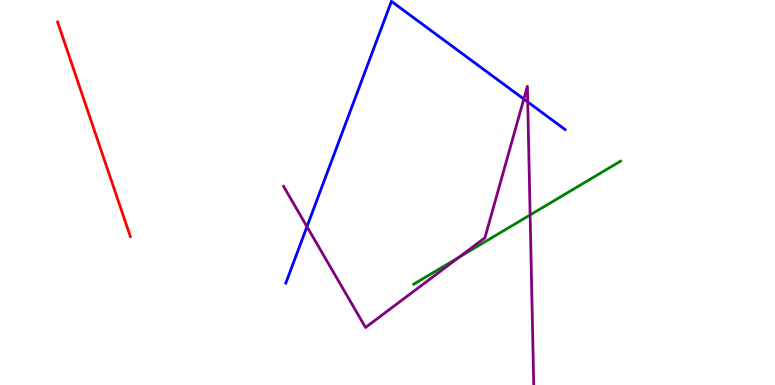[{'lines': ['blue', 'red'], 'intersections': []}, {'lines': ['green', 'red'], 'intersections': []}, {'lines': ['purple', 'red'], 'intersections': []}, {'lines': ['blue', 'green'], 'intersections': []}, {'lines': ['blue', 'purple'], 'intersections': [{'x': 3.96, 'y': 4.11}, {'x': 6.76, 'y': 7.43}, {'x': 6.81, 'y': 7.35}]}, {'lines': ['green', 'purple'], 'intersections': [{'x': 5.92, 'y': 3.32}, {'x': 6.84, 'y': 4.42}]}]